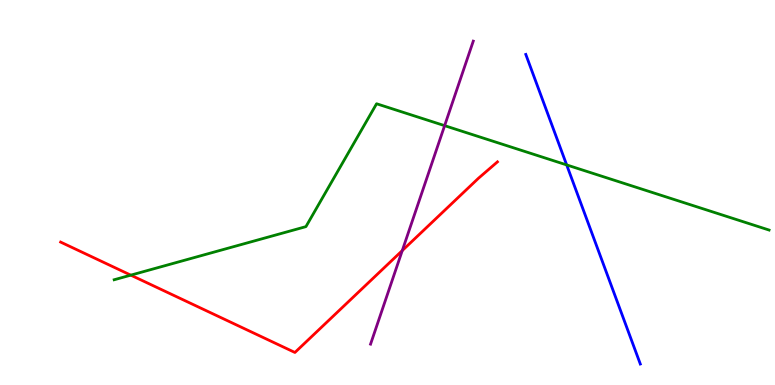[{'lines': ['blue', 'red'], 'intersections': []}, {'lines': ['green', 'red'], 'intersections': [{'x': 1.69, 'y': 2.85}]}, {'lines': ['purple', 'red'], 'intersections': [{'x': 5.19, 'y': 3.49}]}, {'lines': ['blue', 'green'], 'intersections': [{'x': 7.31, 'y': 5.72}]}, {'lines': ['blue', 'purple'], 'intersections': []}, {'lines': ['green', 'purple'], 'intersections': [{'x': 5.74, 'y': 6.74}]}]